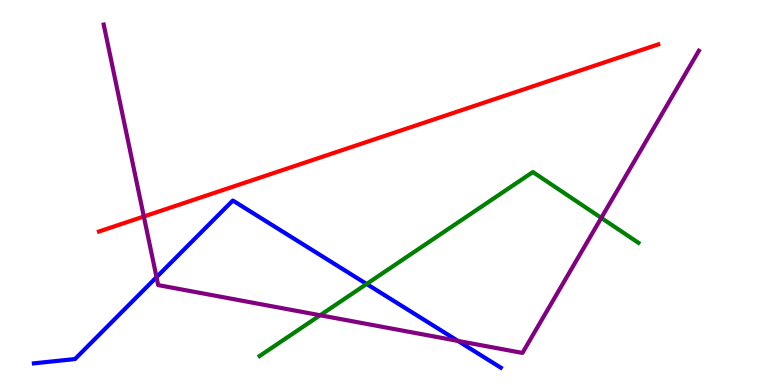[{'lines': ['blue', 'red'], 'intersections': []}, {'lines': ['green', 'red'], 'intersections': []}, {'lines': ['purple', 'red'], 'intersections': [{'x': 1.86, 'y': 4.38}]}, {'lines': ['blue', 'green'], 'intersections': [{'x': 4.73, 'y': 2.62}]}, {'lines': ['blue', 'purple'], 'intersections': [{'x': 2.02, 'y': 2.8}, {'x': 5.91, 'y': 1.15}]}, {'lines': ['green', 'purple'], 'intersections': [{'x': 4.13, 'y': 1.81}, {'x': 7.76, 'y': 4.34}]}]